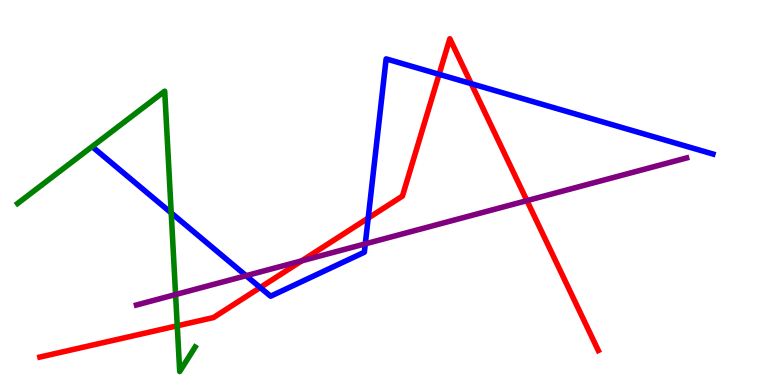[{'lines': ['blue', 'red'], 'intersections': [{'x': 3.36, 'y': 2.53}, {'x': 4.75, 'y': 4.33}, {'x': 5.67, 'y': 8.07}, {'x': 6.08, 'y': 7.83}]}, {'lines': ['green', 'red'], 'intersections': [{'x': 2.29, 'y': 1.54}]}, {'lines': ['purple', 'red'], 'intersections': [{'x': 3.89, 'y': 3.23}, {'x': 6.8, 'y': 4.79}]}, {'lines': ['blue', 'green'], 'intersections': [{'x': 2.21, 'y': 4.47}]}, {'lines': ['blue', 'purple'], 'intersections': [{'x': 3.18, 'y': 2.84}, {'x': 4.71, 'y': 3.67}]}, {'lines': ['green', 'purple'], 'intersections': [{'x': 2.27, 'y': 2.35}]}]